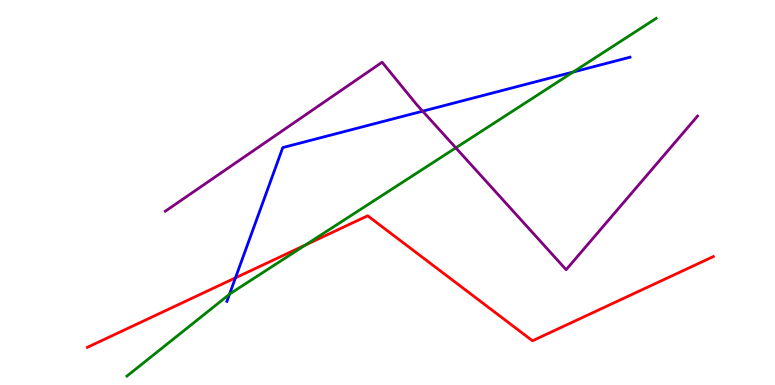[{'lines': ['blue', 'red'], 'intersections': [{'x': 3.04, 'y': 2.78}]}, {'lines': ['green', 'red'], 'intersections': [{'x': 3.94, 'y': 3.64}]}, {'lines': ['purple', 'red'], 'intersections': []}, {'lines': ['blue', 'green'], 'intersections': [{'x': 2.96, 'y': 2.36}, {'x': 7.4, 'y': 8.13}]}, {'lines': ['blue', 'purple'], 'intersections': [{'x': 5.45, 'y': 7.11}]}, {'lines': ['green', 'purple'], 'intersections': [{'x': 5.88, 'y': 6.16}]}]